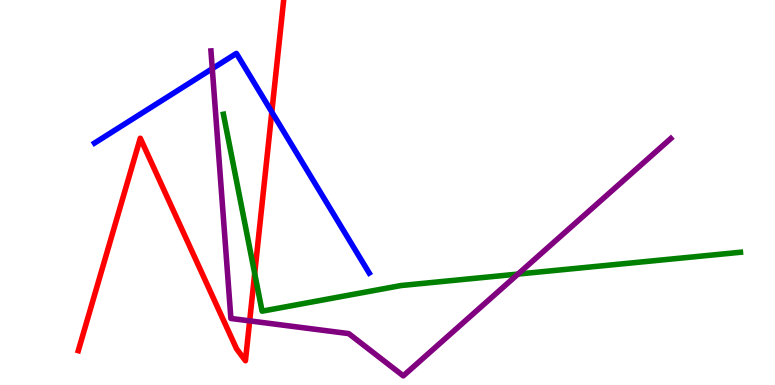[{'lines': ['blue', 'red'], 'intersections': [{'x': 3.51, 'y': 7.09}]}, {'lines': ['green', 'red'], 'intersections': [{'x': 3.29, 'y': 2.9}]}, {'lines': ['purple', 'red'], 'intersections': [{'x': 3.22, 'y': 1.67}]}, {'lines': ['blue', 'green'], 'intersections': []}, {'lines': ['blue', 'purple'], 'intersections': [{'x': 2.74, 'y': 8.22}]}, {'lines': ['green', 'purple'], 'intersections': [{'x': 6.68, 'y': 2.88}]}]